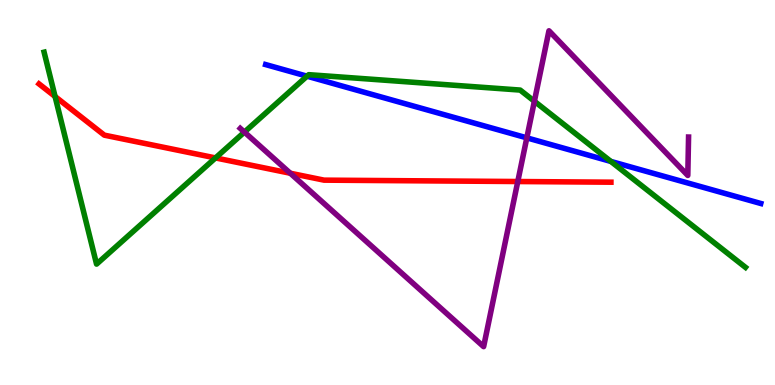[{'lines': ['blue', 'red'], 'intersections': []}, {'lines': ['green', 'red'], 'intersections': [{'x': 0.711, 'y': 7.49}, {'x': 2.78, 'y': 5.9}]}, {'lines': ['purple', 'red'], 'intersections': [{'x': 3.75, 'y': 5.5}, {'x': 6.68, 'y': 5.29}]}, {'lines': ['blue', 'green'], 'intersections': [{'x': 3.96, 'y': 8.02}, {'x': 7.88, 'y': 5.81}]}, {'lines': ['blue', 'purple'], 'intersections': [{'x': 6.8, 'y': 6.42}]}, {'lines': ['green', 'purple'], 'intersections': [{'x': 3.15, 'y': 6.57}, {'x': 6.9, 'y': 7.37}]}]